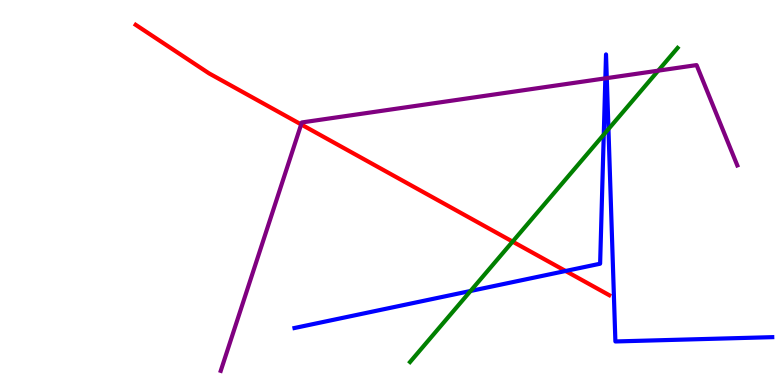[{'lines': ['blue', 'red'], 'intersections': [{'x': 7.3, 'y': 2.96}]}, {'lines': ['green', 'red'], 'intersections': [{'x': 6.61, 'y': 3.72}]}, {'lines': ['purple', 'red'], 'intersections': [{'x': 3.89, 'y': 6.77}]}, {'lines': ['blue', 'green'], 'intersections': [{'x': 6.07, 'y': 2.44}, {'x': 7.79, 'y': 6.5}, {'x': 7.85, 'y': 6.65}]}, {'lines': ['blue', 'purple'], 'intersections': [{'x': 7.81, 'y': 7.97}, {'x': 7.83, 'y': 7.97}]}, {'lines': ['green', 'purple'], 'intersections': [{'x': 8.49, 'y': 8.16}]}]